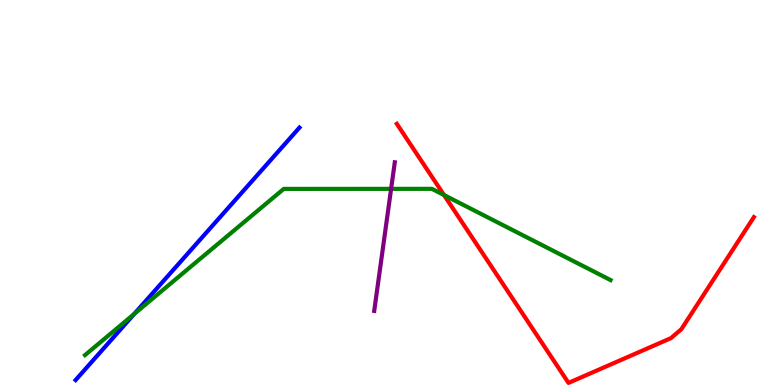[{'lines': ['blue', 'red'], 'intersections': []}, {'lines': ['green', 'red'], 'intersections': [{'x': 5.73, 'y': 4.93}]}, {'lines': ['purple', 'red'], 'intersections': []}, {'lines': ['blue', 'green'], 'intersections': [{'x': 1.73, 'y': 1.85}]}, {'lines': ['blue', 'purple'], 'intersections': []}, {'lines': ['green', 'purple'], 'intersections': [{'x': 5.05, 'y': 5.09}]}]